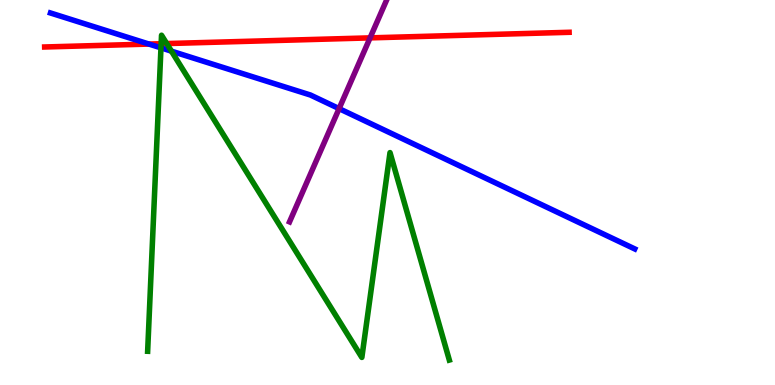[{'lines': ['blue', 'red'], 'intersections': [{'x': 1.92, 'y': 8.86}]}, {'lines': ['green', 'red'], 'intersections': [{'x': 2.08, 'y': 8.86}, {'x': 2.15, 'y': 8.87}]}, {'lines': ['purple', 'red'], 'intersections': [{'x': 4.77, 'y': 9.02}]}, {'lines': ['blue', 'green'], 'intersections': [{'x': 2.08, 'y': 8.76}, {'x': 2.21, 'y': 8.67}]}, {'lines': ['blue', 'purple'], 'intersections': [{'x': 4.38, 'y': 7.18}]}, {'lines': ['green', 'purple'], 'intersections': []}]